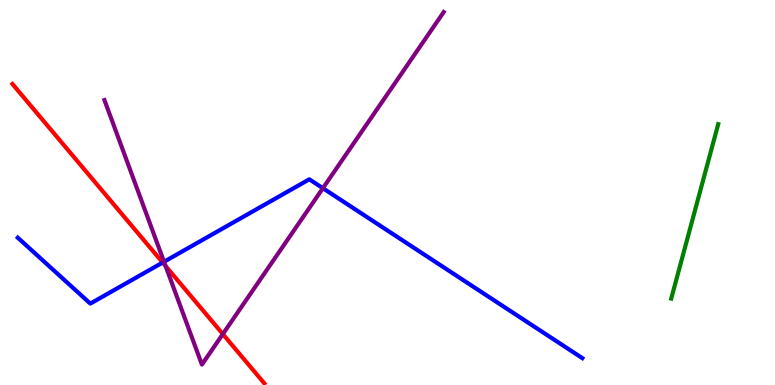[{'lines': ['blue', 'red'], 'intersections': [{'x': 2.1, 'y': 3.18}]}, {'lines': ['green', 'red'], 'intersections': []}, {'lines': ['purple', 'red'], 'intersections': [{'x': 2.14, 'y': 3.09}, {'x': 2.88, 'y': 1.32}]}, {'lines': ['blue', 'green'], 'intersections': []}, {'lines': ['blue', 'purple'], 'intersections': [{'x': 2.12, 'y': 3.2}, {'x': 4.17, 'y': 5.11}]}, {'lines': ['green', 'purple'], 'intersections': []}]